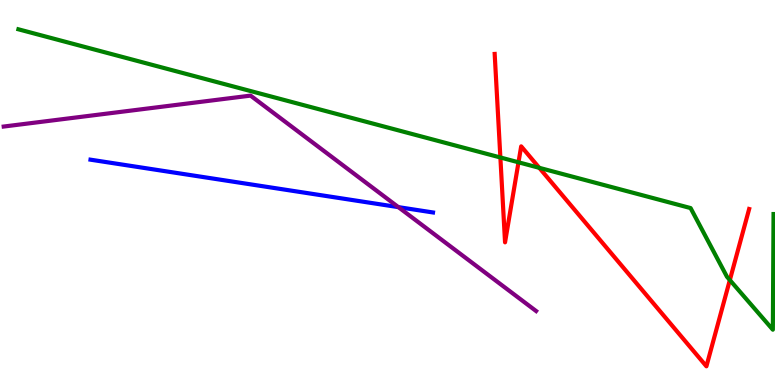[{'lines': ['blue', 'red'], 'intersections': []}, {'lines': ['green', 'red'], 'intersections': [{'x': 6.46, 'y': 5.91}, {'x': 6.69, 'y': 5.78}, {'x': 6.96, 'y': 5.64}, {'x': 9.42, 'y': 2.73}]}, {'lines': ['purple', 'red'], 'intersections': []}, {'lines': ['blue', 'green'], 'intersections': []}, {'lines': ['blue', 'purple'], 'intersections': [{'x': 5.14, 'y': 4.62}]}, {'lines': ['green', 'purple'], 'intersections': []}]